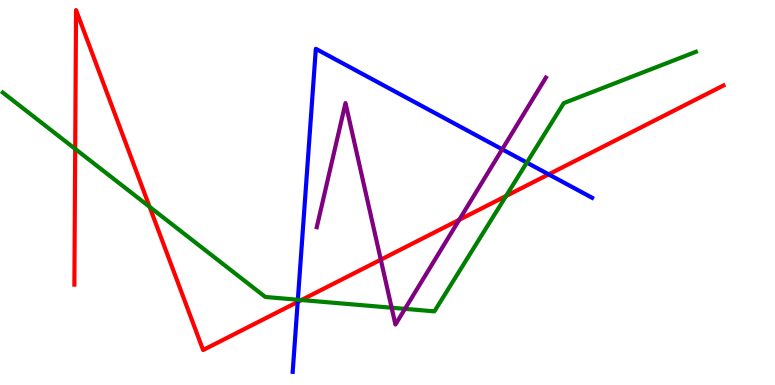[{'lines': ['blue', 'red'], 'intersections': [{'x': 3.84, 'y': 2.16}, {'x': 7.08, 'y': 5.47}]}, {'lines': ['green', 'red'], 'intersections': [{'x': 0.97, 'y': 6.13}, {'x': 1.93, 'y': 4.63}, {'x': 3.89, 'y': 2.21}, {'x': 6.53, 'y': 4.91}]}, {'lines': ['purple', 'red'], 'intersections': [{'x': 4.91, 'y': 3.25}, {'x': 5.93, 'y': 4.29}]}, {'lines': ['blue', 'green'], 'intersections': [{'x': 3.84, 'y': 2.21}, {'x': 6.8, 'y': 5.78}]}, {'lines': ['blue', 'purple'], 'intersections': [{'x': 6.48, 'y': 6.12}]}, {'lines': ['green', 'purple'], 'intersections': [{'x': 5.05, 'y': 2.01}, {'x': 5.23, 'y': 1.98}]}]